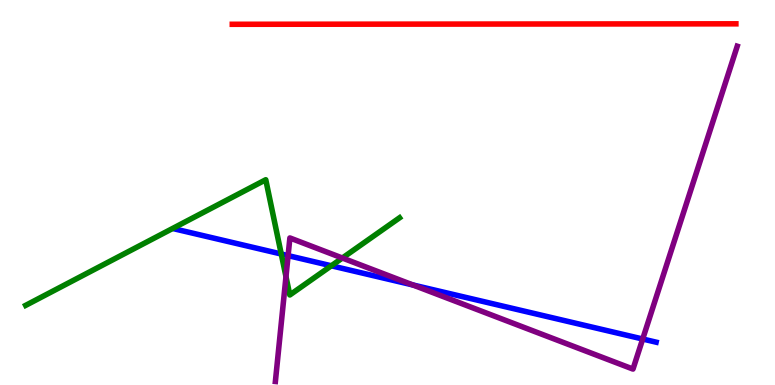[{'lines': ['blue', 'red'], 'intersections': []}, {'lines': ['green', 'red'], 'intersections': []}, {'lines': ['purple', 'red'], 'intersections': []}, {'lines': ['blue', 'green'], 'intersections': [{'x': 3.63, 'y': 3.4}, {'x': 4.28, 'y': 3.1}]}, {'lines': ['blue', 'purple'], 'intersections': [{'x': 3.72, 'y': 3.36}, {'x': 5.33, 'y': 2.6}, {'x': 8.29, 'y': 1.19}]}, {'lines': ['green', 'purple'], 'intersections': [{'x': 3.69, 'y': 2.81}, {'x': 4.42, 'y': 3.3}]}]